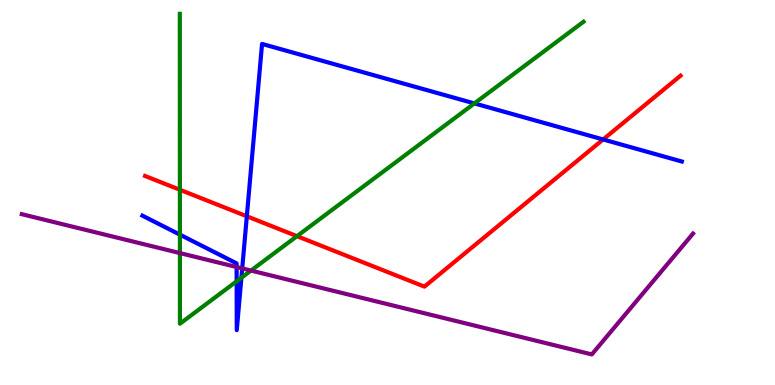[{'lines': ['blue', 'red'], 'intersections': [{'x': 3.18, 'y': 4.38}, {'x': 7.78, 'y': 6.38}]}, {'lines': ['green', 'red'], 'intersections': [{'x': 2.32, 'y': 5.07}, {'x': 3.83, 'y': 3.87}]}, {'lines': ['purple', 'red'], 'intersections': []}, {'lines': ['blue', 'green'], 'intersections': [{'x': 2.32, 'y': 3.91}, {'x': 3.05, 'y': 2.69}, {'x': 3.11, 'y': 2.79}, {'x': 6.12, 'y': 7.31}]}, {'lines': ['blue', 'purple'], 'intersections': [{'x': 3.05, 'y': 3.06}, {'x': 3.13, 'y': 3.03}]}, {'lines': ['green', 'purple'], 'intersections': [{'x': 2.32, 'y': 3.43}, {'x': 3.24, 'y': 2.97}]}]